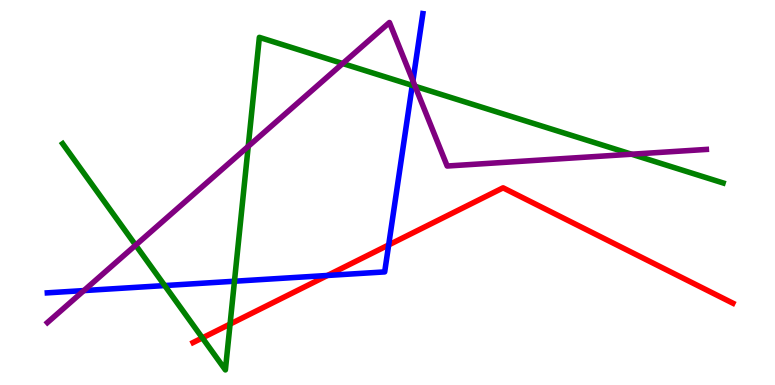[{'lines': ['blue', 'red'], 'intersections': [{'x': 4.23, 'y': 2.85}, {'x': 5.02, 'y': 3.64}]}, {'lines': ['green', 'red'], 'intersections': [{'x': 2.61, 'y': 1.22}, {'x': 2.97, 'y': 1.58}]}, {'lines': ['purple', 'red'], 'intersections': []}, {'lines': ['blue', 'green'], 'intersections': [{'x': 2.13, 'y': 2.58}, {'x': 3.03, 'y': 2.7}, {'x': 5.32, 'y': 7.78}]}, {'lines': ['blue', 'purple'], 'intersections': [{'x': 1.08, 'y': 2.45}, {'x': 5.33, 'y': 7.9}]}, {'lines': ['green', 'purple'], 'intersections': [{'x': 1.75, 'y': 3.63}, {'x': 3.2, 'y': 6.2}, {'x': 4.42, 'y': 8.35}, {'x': 5.36, 'y': 7.76}, {'x': 8.15, 'y': 5.99}]}]